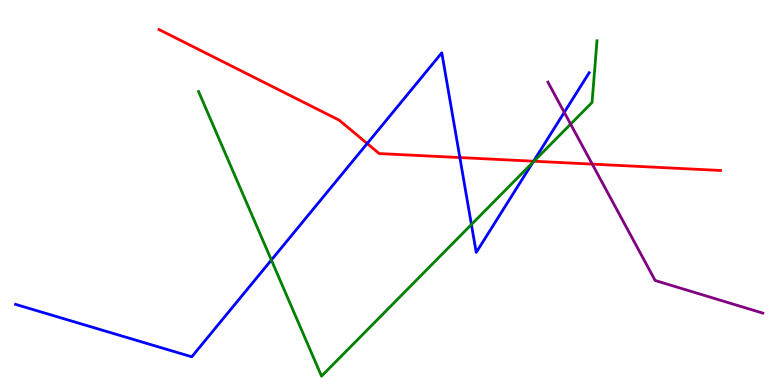[{'lines': ['blue', 'red'], 'intersections': [{'x': 4.74, 'y': 6.27}, {'x': 5.93, 'y': 5.91}, {'x': 6.88, 'y': 5.81}]}, {'lines': ['green', 'red'], 'intersections': [{'x': 6.89, 'y': 5.81}]}, {'lines': ['purple', 'red'], 'intersections': [{'x': 7.64, 'y': 5.74}]}, {'lines': ['blue', 'green'], 'intersections': [{'x': 3.5, 'y': 3.25}, {'x': 6.08, 'y': 4.17}, {'x': 6.88, 'y': 5.78}]}, {'lines': ['blue', 'purple'], 'intersections': [{'x': 7.28, 'y': 7.08}]}, {'lines': ['green', 'purple'], 'intersections': [{'x': 7.36, 'y': 6.78}]}]